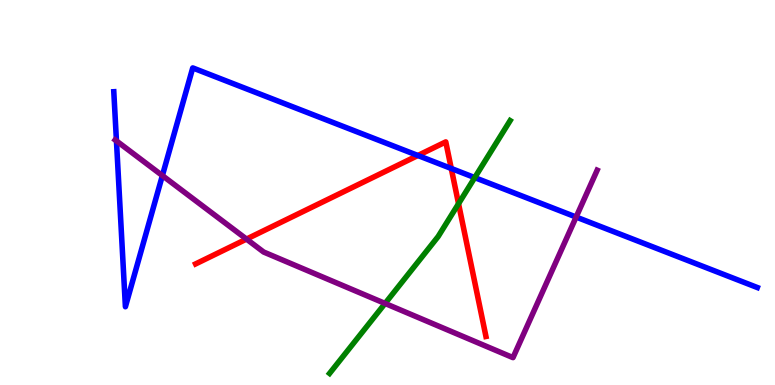[{'lines': ['blue', 'red'], 'intersections': [{'x': 5.39, 'y': 5.96}, {'x': 5.82, 'y': 5.62}]}, {'lines': ['green', 'red'], 'intersections': [{'x': 5.92, 'y': 4.71}]}, {'lines': ['purple', 'red'], 'intersections': [{'x': 3.18, 'y': 3.79}]}, {'lines': ['blue', 'green'], 'intersections': [{'x': 6.13, 'y': 5.39}]}, {'lines': ['blue', 'purple'], 'intersections': [{'x': 1.5, 'y': 6.34}, {'x': 2.1, 'y': 5.44}, {'x': 7.43, 'y': 4.36}]}, {'lines': ['green', 'purple'], 'intersections': [{'x': 4.97, 'y': 2.12}]}]